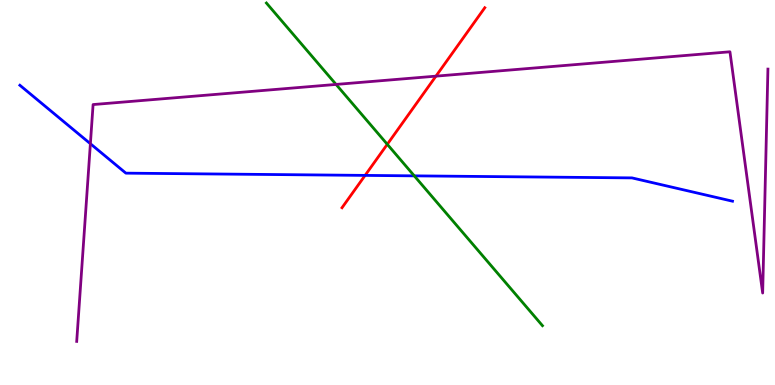[{'lines': ['blue', 'red'], 'intersections': [{'x': 4.71, 'y': 5.44}]}, {'lines': ['green', 'red'], 'intersections': [{'x': 5.0, 'y': 6.25}]}, {'lines': ['purple', 'red'], 'intersections': [{'x': 5.63, 'y': 8.02}]}, {'lines': ['blue', 'green'], 'intersections': [{'x': 5.35, 'y': 5.43}]}, {'lines': ['blue', 'purple'], 'intersections': [{'x': 1.17, 'y': 6.27}]}, {'lines': ['green', 'purple'], 'intersections': [{'x': 4.34, 'y': 7.81}]}]